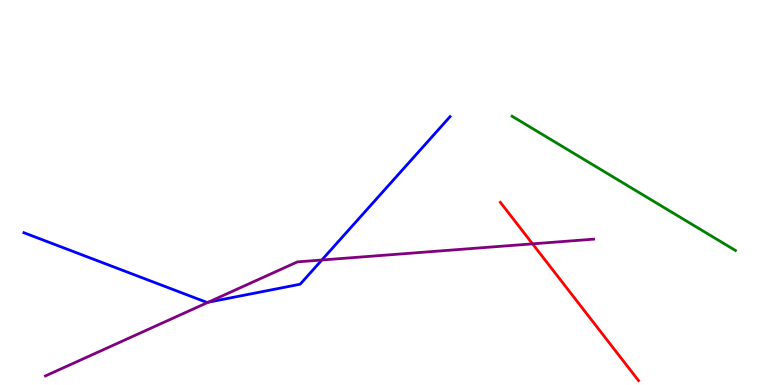[{'lines': ['blue', 'red'], 'intersections': []}, {'lines': ['green', 'red'], 'intersections': []}, {'lines': ['purple', 'red'], 'intersections': [{'x': 6.87, 'y': 3.67}]}, {'lines': ['blue', 'green'], 'intersections': []}, {'lines': ['blue', 'purple'], 'intersections': [{'x': 2.69, 'y': 2.15}, {'x': 4.15, 'y': 3.25}]}, {'lines': ['green', 'purple'], 'intersections': []}]